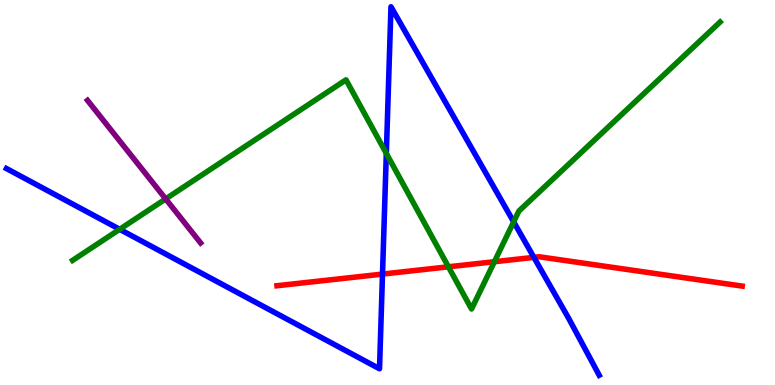[{'lines': ['blue', 'red'], 'intersections': [{'x': 4.94, 'y': 2.88}, {'x': 6.89, 'y': 3.32}]}, {'lines': ['green', 'red'], 'intersections': [{'x': 5.79, 'y': 3.07}, {'x': 6.38, 'y': 3.2}]}, {'lines': ['purple', 'red'], 'intersections': []}, {'lines': ['blue', 'green'], 'intersections': [{'x': 1.54, 'y': 4.04}, {'x': 4.98, 'y': 6.01}, {'x': 6.63, 'y': 4.24}]}, {'lines': ['blue', 'purple'], 'intersections': []}, {'lines': ['green', 'purple'], 'intersections': [{'x': 2.14, 'y': 4.83}]}]